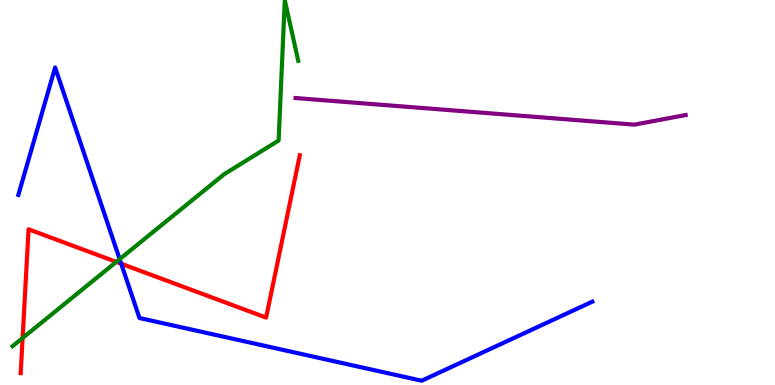[{'lines': ['blue', 'red'], 'intersections': [{'x': 1.56, 'y': 3.15}]}, {'lines': ['green', 'red'], 'intersections': [{'x': 0.292, 'y': 1.22}, {'x': 1.5, 'y': 3.2}]}, {'lines': ['purple', 'red'], 'intersections': []}, {'lines': ['blue', 'green'], 'intersections': [{'x': 1.54, 'y': 3.27}]}, {'lines': ['blue', 'purple'], 'intersections': []}, {'lines': ['green', 'purple'], 'intersections': []}]